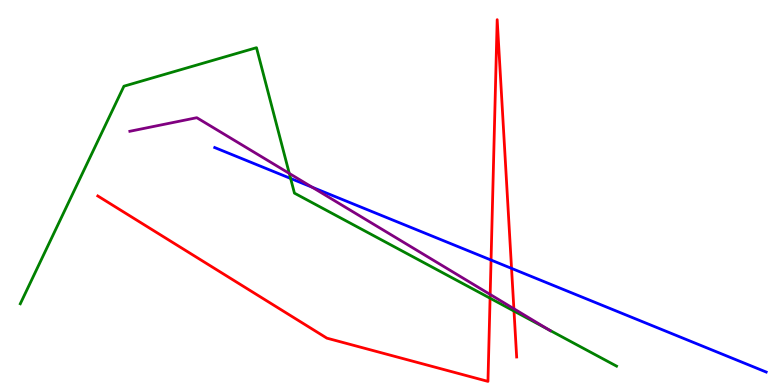[{'lines': ['blue', 'red'], 'intersections': [{'x': 6.34, 'y': 3.25}, {'x': 6.6, 'y': 3.03}]}, {'lines': ['green', 'red'], 'intersections': [{'x': 6.32, 'y': 2.25}, {'x': 6.63, 'y': 1.92}]}, {'lines': ['purple', 'red'], 'intersections': [{'x': 6.32, 'y': 2.35}, {'x': 6.63, 'y': 1.98}]}, {'lines': ['blue', 'green'], 'intersections': [{'x': 3.75, 'y': 5.36}]}, {'lines': ['blue', 'purple'], 'intersections': [{'x': 4.03, 'y': 5.14}]}, {'lines': ['green', 'purple'], 'intersections': [{'x': 3.73, 'y': 5.5}, {'x': 7.07, 'y': 1.45}]}]